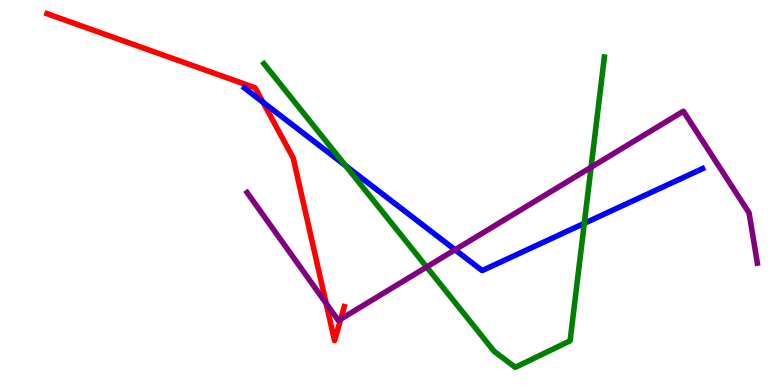[{'lines': ['blue', 'red'], 'intersections': [{'x': 3.39, 'y': 7.34}]}, {'lines': ['green', 'red'], 'intersections': []}, {'lines': ['purple', 'red'], 'intersections': [{'x': 4.21, 'y': 2.12}, {'x': 4.4, 'y': 1.71}]}, {'lines': ['blue', 'green'], 'intersections': [{'x': 4.46, 'y': 5.7}, {'x': 7.54, 'y': 4.2}]}, {'lines': ['blue', 'purple'], 'intersections': [{'x': 5.87, 'y': 3.51}]}, {'lines': ['green', 'purple'], 'intersections': [{'x': 5.51, 'y': 3.07}, {'x': 7.63, 'y': 5.66}]}]